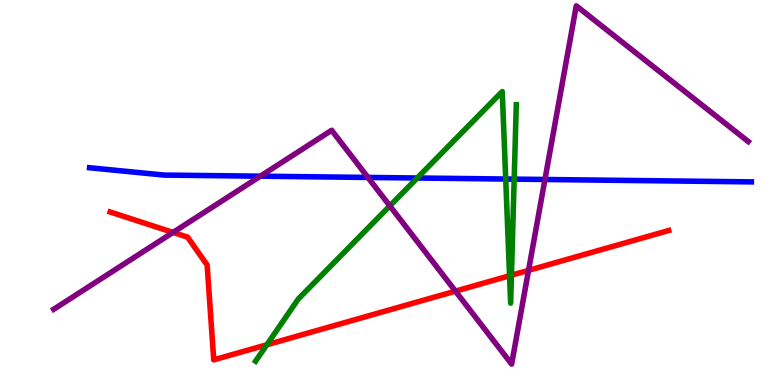[{'lines': ['blue', 'red'], 'intersections': []}, {'lines': ['green', 'red'], 'intersections': [{'x': 3.44, 'y': 1.04}, {'x': 6.57, 'y': 2.84}, {'x': 6.6, 'y': 2.85}]}, {'lines': ['purple', 'red'], 'intersections': [{'x': 2.23, 'y': 3.96}, {'x': 5.88, 'y': 2.44}, {'x': 6.82, 'y': 2.98}]}, {'lines': ['blue', 'green'], 'intersections': [{'x': 5.38, 'y': 5.38}, {'x': 6.53, 'y': 5.35}, {'x': 6.63, 'y': 5.35}]}, {'lines': ['blue', 'purple'], 'intersections': [{'x': 3.36, 'y': 5.42}, {'x': 4.75, 'y': 5.39}, {'x': 7.03, 'y': 5.34}]}, {'lines': ['green', 'purple'], 'intersections': [{'x': 5.03, 'y': 4.65}]}]